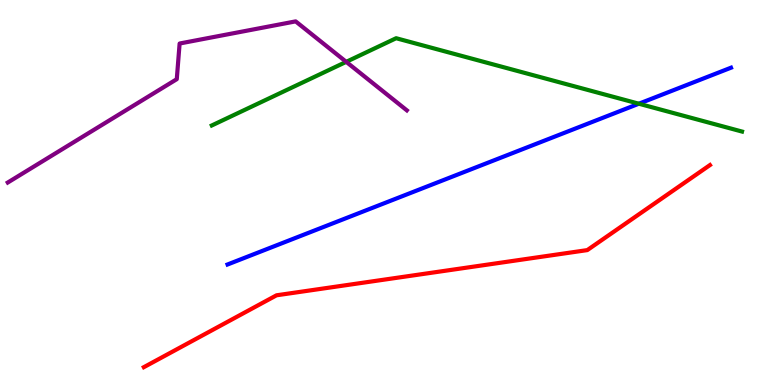[{'lines': ['blue', 'red'], 'intersections': []}, {'lines': ['green', 'red'], 'intersections': []}, {'lines': ['purple', 'red'], 'intersections': []}, {'lines': ['blue', 'green'], 'intersections': [{'x': 8.24, 'y': 7.31}]}, {'lines': ['blue', 'purple'], 'intersections': []}, {'lines': ['green', 'purple'], 'intersections': [{'x': 4.47, 'y': 8.39}]}]